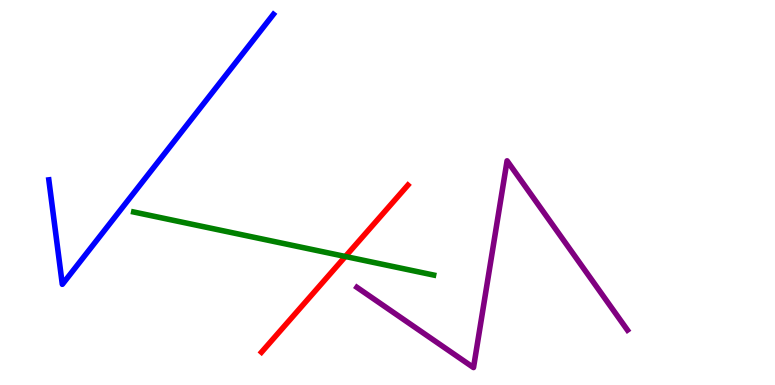[{'lines': ['blue', 'red'], 'intersections': []}, {'lines': ['green', 'red'], 'intersections': [{'x': 4.46, 'y': 3.34}]}, {'lines': ['purple', 'red'], 'intersections': []}, {'lines': ['blue', 'green'], 'intersections': []}, {'lines': ['blue', 'purple'], 'intersections': []}, {'lines': ['green', 'purple'], 'intersections': []}]